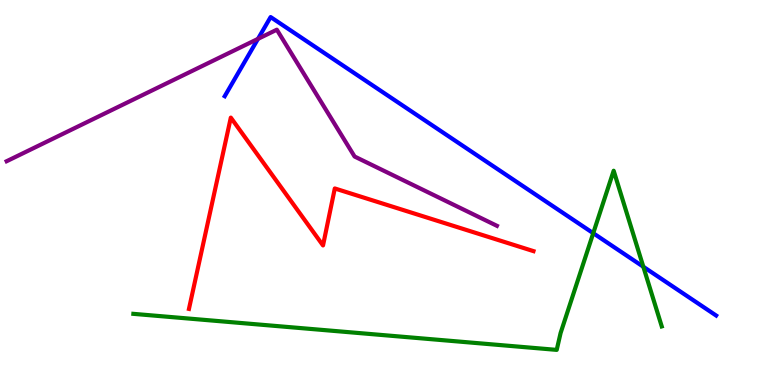[{'lines': ['blue', 'red'], 'intersections': []}, {'lines': ['green', 'red'], 'intersections': []}, {'lines': ['purple', 'red'], 'intersections': []}, {'lines': ['blue', 'green'], 'intersections': [{'x': 7.65, 'y': 3.94}, {'x': 8.3, 'y': 3.07}]}, {'lines': ['blue', 'purple'], 'intersections': [{'x': 3.33, 'y': 8.99}]}, {'lines': ['green', 'purple'], 'intersections': []}]